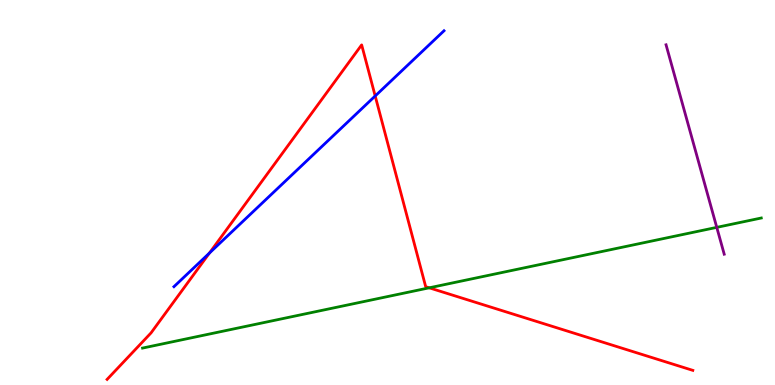[{'lines': ['blue', 'red'], 'intersections': [{'x': 2.7, 'y': 3.43}, {'x': 4.84, 'y': 7.51}]}, {'lines': ['green', 'red'], 'intersections': [{'x': 5.54, 'y': 2.52}]}, {'lines': ['purple', 'red'], 'intersections': []}, {'lines': ['blue', 'green'], 'intersections': []}, {'lines': ['blue', 'purple'], 'intersections': []}, {'lines': ['green', 'purple'], 'intersections': [{'x': 9.25, 'y': 4.09}]}]